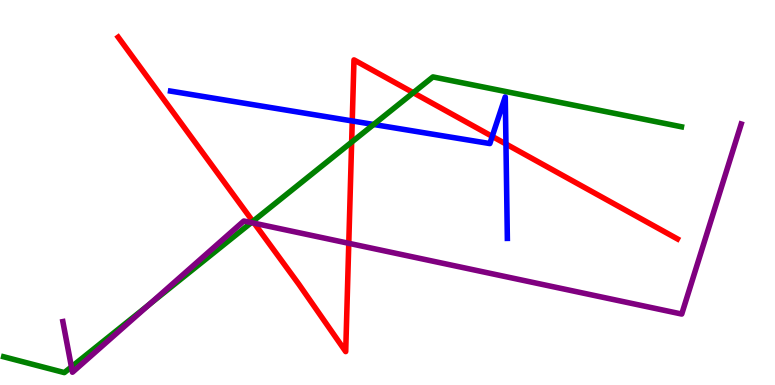[{'lines': ['blue', 'red'], 'intersections': [{'x': 4.55, 'y': 6.86}, {'x': 6.35, 'y': 6.46}, {'x': 6.53, 'y': 6.26}]}, {'lines': ['green', 'red'], 'intersections': [{'x': 3.26, 'y': 4.25}, {'x': 4.54, 'y': 6.31}, {'x': 5.33, 'y': 7.59}]}, {'lines': ['purple', 'red'], 'intersections': [{'x': 3.28, 'y': 4.2}, {'x': 4.5, 'y': 3.68}]}, {'lines': ['blue', 'green'], 'intersections': [{'x': 4.82, 'y': 6.77}]}, {'lines': ['blue', 'purple'], 'intersections': []}, {'lines': ['green', 'purple'], 'intersections': [{'x': 0.922, 'y': 0.47}, {'x': 1.93, 'y': 2.09}, {'x': 3.24, 'y': 4.22}]}]